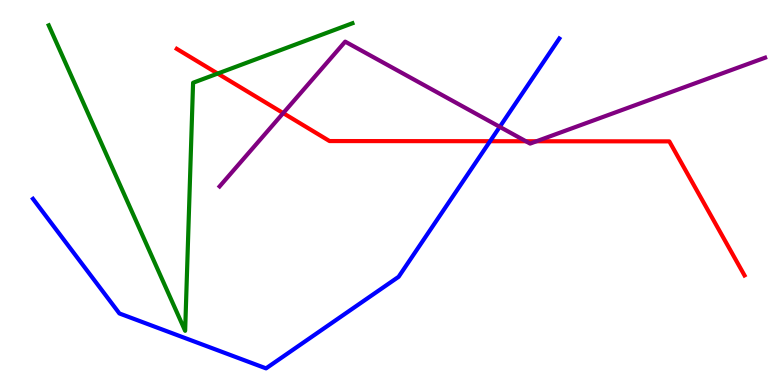[{'lines': ['blue', 'red'], 'intersections': [{'x': 6.32, 'y': 6.33}]}, {'lines': ['green', 'red'], 'intersections': [{'x': 2.81, 'y': 8.09}]}, {'lines': ['purple', 'red'], 'intersections': [{'x': 3.65, 'y': 7.06}, {'x': 6.79, 'y': 6.33}, {'x': 6.92, 'y': 6.33}]}, {'lines': ['blue', 'green'], 'intersections': []}, {'lines': ['blue', 'purple'], 'intersections': [{'x': 6.45, 'y': 6.71}]}, {'lines': ['green', 'purple'], 'intersections': []}]